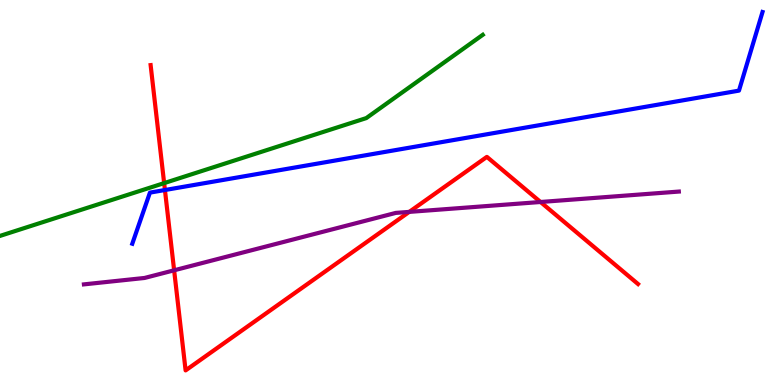[{'lines': ['blue', 'red'], 'intersections': [{'x': 2.13, 'y': 5.06}]}, {'lines': ['green', 'red'], 'intersections': [{'x': 2.12, 'y': 5.24}]}, {'lines': ['purple', 'red'], 'intersections': [{'x': 2.25, 'y': 2.98}, {'x': 5.28, 'y': 4.5}, {'x': 6.97, 'y': 4.75}]}, {'lines': ['blue', 'green'], 'intersections': []}, {'lines': ['blue', 'purple'], 'intersections': []}, {'lines': ['green', 'purple'], 'intersections': []}]